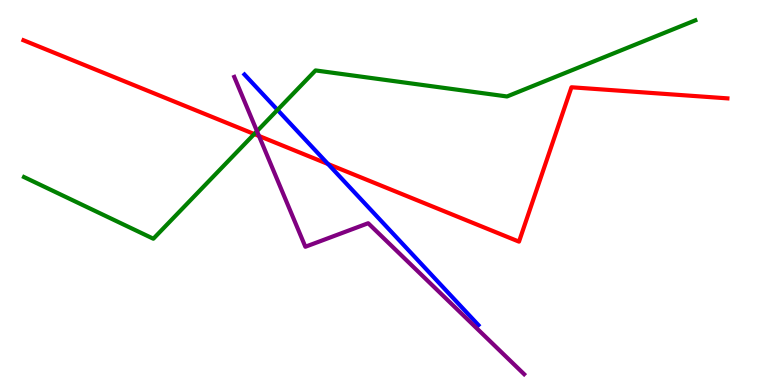[{'lines': ['blue', 'red'], 'intersections': [{'x': 4.23, 'y': 5.74}]}, {'lines': ['green', 'red'], 'intersections': [{'x': 3.28, 'y': 6.52}]}, {'lines': ['purple', 'red'], 'intersections': [{'x': 3.34, 'y': 6.47}]}, {'lines': ['blue', 'green'], 'intersections': [{'x': 3.58, 'y': 7.15}]}, {'lines': ['blue', 'purple'], 'intersections': []}, {'lines': ['green', 'purple'], 'intersections': [{'x': 3.32, 'y': 6.59}]}]